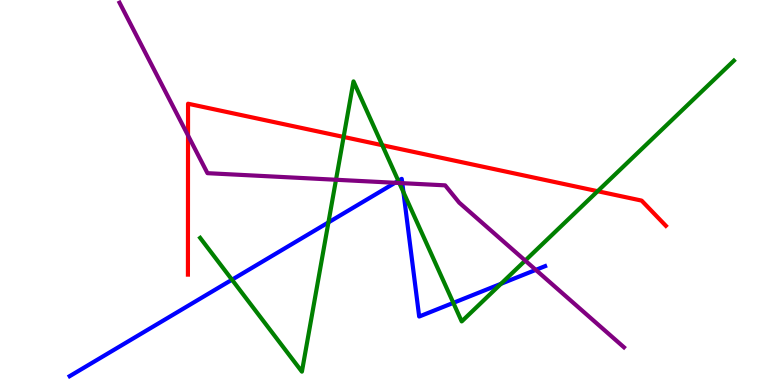[{'lines': ['blue', 'red'], 'intersections': []}, {'lines': ['green', 'red'], 'intersections': [{'x': 4.43, 'y': 6.44}, {'x': 4.93, 'y': 6.23}, {'x': 7.71, 'y': 5.03}]}, {'lines': ['purple', 'red'], 'intersections': [{'x': 2.43, 'y': 6.48}]}, {'lines': ['blue', 'green'], 'intersections': [{'x': 2.99, 'y': 2.73}, {'x': 4.24, 'y': 4.22}, {'x': 5.14, 'y': 5.3}, {'x': 5.21, 'y': 5.01}, {'x': 5.85, 'y': 2.13}, {'x': 6.46, 'y': 2.63}]}, {'lines': ['blue', 'purple'], 'intersections': [{'x': 5.1, 'y': 5.25}, {'x': 5.19, 'y': 5.24}, {'x': 6.91, 'y': 2.99}]}, {'lines': ['green', 'purple'], 'intersections': [{'x': 4.34, 'y': 5.33}, {'x': 5.15, 'y': 5.25}, {'x': 6.78, 'y': 3.23}]}]